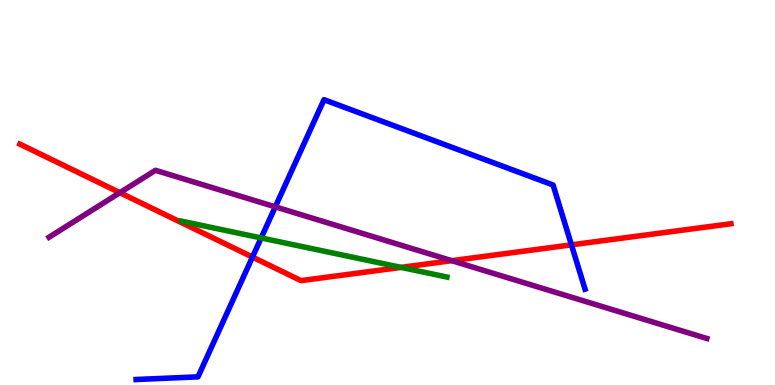[{'lines': ['blue', 'red'], 'intersections': [{'x': 3.26, 'y': 3.32}, {'x': 7.37, 'y': 3.64}]}, {'lines': ['green', 'red'], 'intersections': [{'x': 5.18, 'y': 3.05}]}, {'lines': ['purple', 'red'], 'intersections': [{'x': 1.55, 'y': 5.0}, {'x': 5.83, 'y': 3.23}]}, {'lines': ['blue', 'green'], 'intersections': [{'x': 3.37, 'y': 3.82}]}, {'lines': ['blue', 'purple'], 'intersections': [{'x': 3.55, 'y': 4.63}]}, {'lines': ['green', 'purple'], 'intersections': []}]